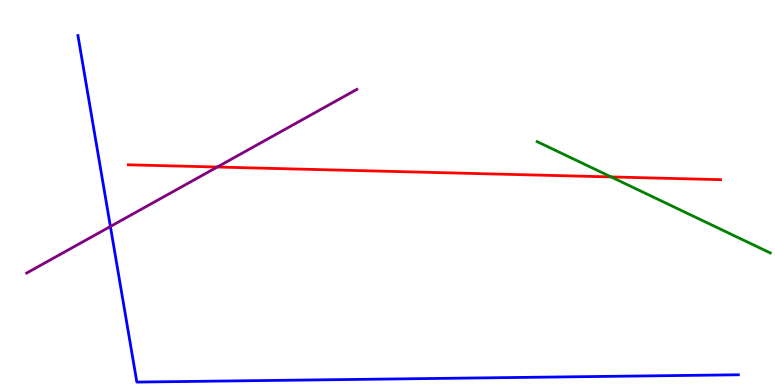[{'lines': ['blue', 'red'], 'intersections': []}, {'lines': ['green', 'red'], 'intersections': [{'x': 7.88, 'y': 5.4}]}, {'lines': ['purple', 'red'], 'intersections': [{'x': 2.8, 'y': 5.66}]}, {'lines': ['blue', 'green'], 'intersections': []}, {'lines': ['blue', 'purple'], 'intersections': [{'x': 1.42, 'y': 4.12}]}, {'lines': ['green', 'purple'], 'intersections': []}]